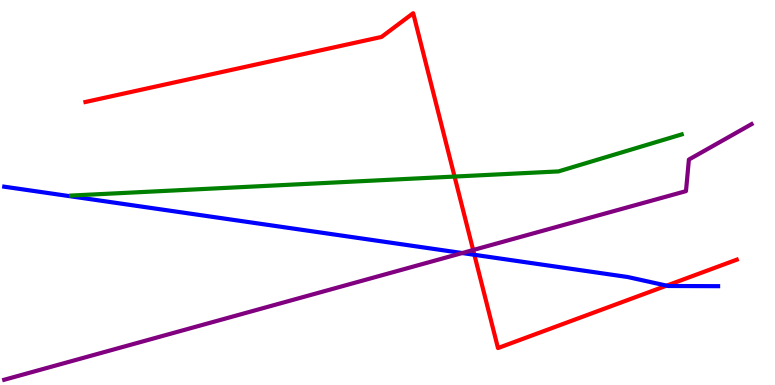[{'lines': ['blue', 'red'], 'intersections': [{'x': 6.12, 'y': 3.38}, {'x': 8.6, 'y': 2.58}]}, {'lines': ['green', 'red'], 'intersections': [{'x': 5.87, 'y': 5.41}]}, {'lines': ['purple', 'red'], 'intersections': [{'x': 6.11, 'y': 3.51}]}, {'lines': ['blue', 'green'], 'intersections': []}, {'lines': ['blue', 'purple'], 'intersections': [{'x': 5.96, 'y': 3.43}]}, {'lines': ['green', 'purple'], 'intersections': []}]